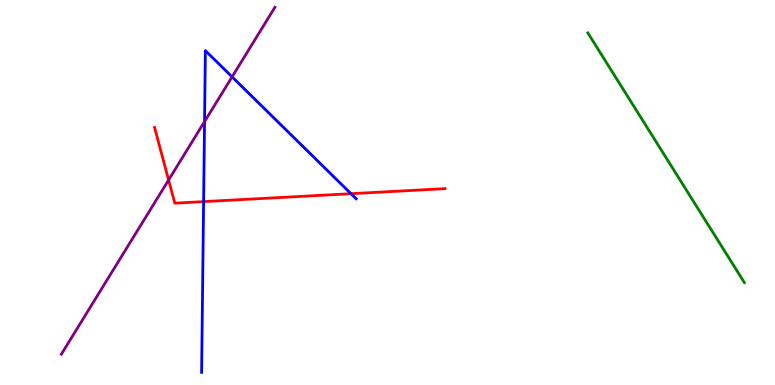[{'lines': ['blue', 'red'], 'intersections': [{'x': 2.63, 'y': 4.76}, {'x': 4.53, 'y': 4.97}]}, {'lines': ['green', 'red'], 'intersections': []}, {'lines': ['purple', 'red'], 'intersections': [{'x': 2.18, 'y': 5.33}]}, {'lines': ['blue', 'green'], 'intersections': []}, {'lines': ['blue', 'purple'], 'intersections': [{'x': 2.64, 'y': 6.84}, {'x': 2.99, 'y': 8.0}]}, {'lines': ['green', 'purple'], 'intersections': []}]